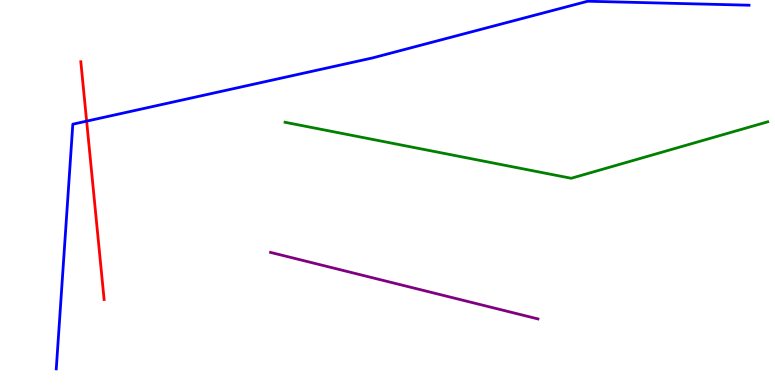[{'lines': ['blue', 'red'], 'intersections': [{'x': 1.12, 'y': 6.85}]}, {'lines': ['green', 'red'], 'intersections': []}, {'lines': ['purple', 'red'], 'intersections': []}, {'lines': ['blue', 'green'], 'intersections': []}, {'lines': ['blue', 'purple'], 'intersections': []}, {'lines': ['green', 'purple'], 'intersections': []}]